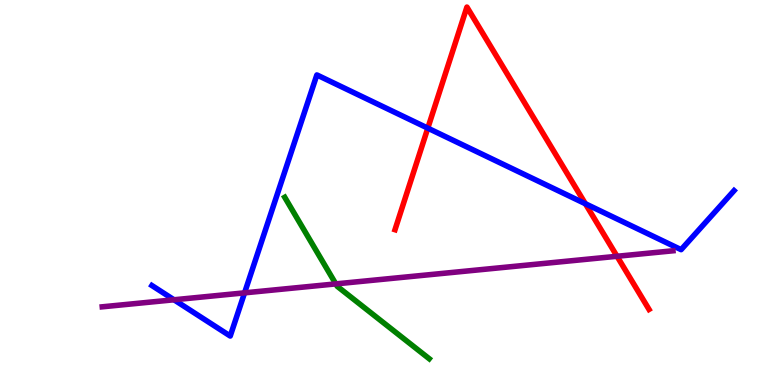[{'lines': ['blue', 'red'], 'intersections': [{'x': 5.52, 'y': 6.67}, {'x': 7.55, 'y': 4.71}]}, {'lines': ['green', 'red'], 'intersections': []}, {'lines': ['purple', 'red'], 'intersections': [{'x': 7.96, 'y': 3.34}]}, {'lines': ['blue', 'green'], 'intersections': []}, {'lines': ['blue', 'purple'], 'intersections': [{'x': 2.25, 'y': 2.21}, {'x': 3.16, 'y': 2.39}]}, {'lines': ['green', 'purple'], 'intersections': [{'x': 4.33, 'y': 2.63}]}]